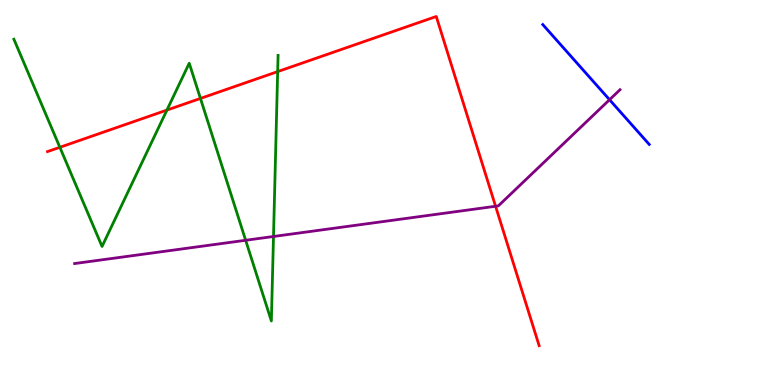[{'lines': ['blue', 'red'], 'intersections': []}, {'lines': ['green', 'red'], 'intersections': [{'x': 0.772, 'y': 6.17}, {'x': 2.15, 'y': 7.14}, {'x': 2.59, 'y': 7.44}, {'x': 3.58, 'y': 8.14}]}, {'lines': ['purple', 'red'], 'intersections': [{'x': 6.39, 'y': 4.64}]}, {'lines': ['blue', 'green'], 'intersections': []}, {'lines': ['blue', 'purple'], 'intersections': [{'x': 7.87, 'y': 7.41}]}, {'lines': ['green', 'purple'], 'intersections': [{'x': 3.17, 'y': 3.76}, {'x': 3.53, 'y': 3.86}]}]